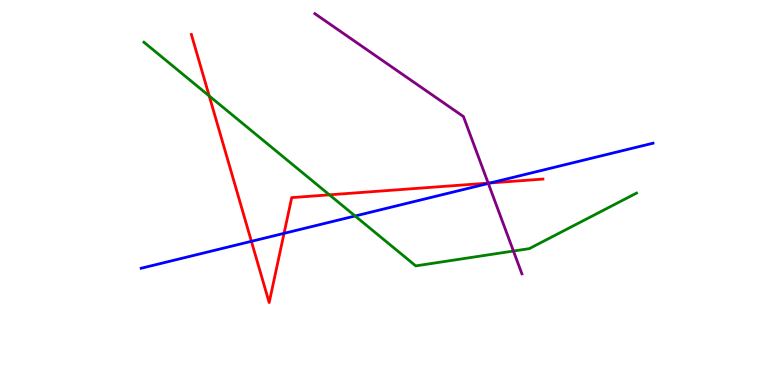[{'lines': ['blue', 'red'], 'intersections': [{'x': 3.24, 'y': 3.73}, {'x': 3.67, 'y': 3.94}, {'x': 6.33, 'y': 5.25}]}, {'lines': ['green', 'red'], 'intersections': [{'x': 2.7, 'y': 7.51}, {'x': 4.25, 'y': 4.94}]}, {'lines': ['purple', 'red'], 'intersections': [{'x': 6.3, 'y': 5.24}]}, {'lines': ['blue', 'green'], 'intersections': [{'x': 4.58, 'y': 4.39}]}, {'lines': ['blue', 'purple'], 'intersections': [{'x': 6.3, 'y': 5.24}]}, {'lines': ['green', 'purple'], 'intersections': [{'x': 6.62, 'y': 3.48}]}]